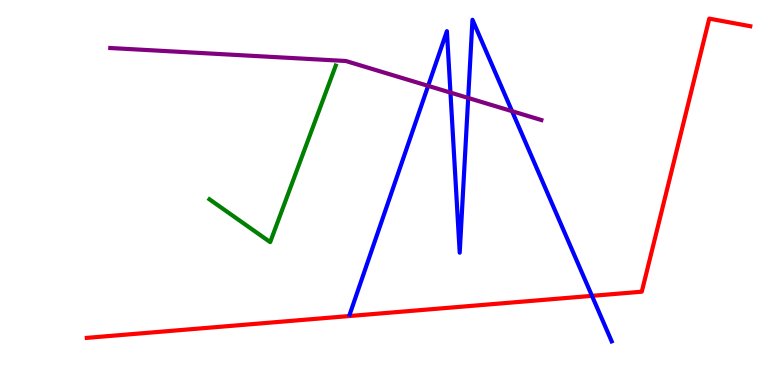[{'lines': ['blue', 'red'], 'intersections': [{'x': 7.64, 'y': 2.32}]}, {'lines': ['green', 'red'], 'intersections': []}, {'lines': ['purple', 'red'], 'intersections': []}, {'lines': ['blue', 'green'], 'intersections': []}, {'lines': ['blue', 'purple'], 'intersections': [{'x': 5.52, 'y': 7.77}, {'x': 5.81, 'y': 7.6}, {'x': 6.04, 'y': 7.46}, {'x': 6.61, 'y': 7.11}]}, {'lines': ['green', 'purple'], 'intersections': []}]